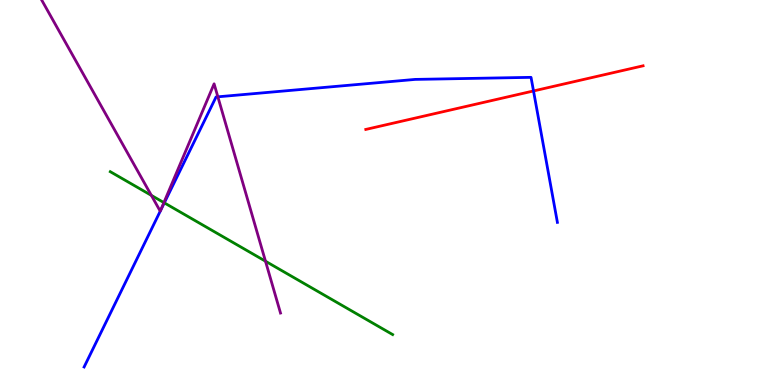[{'lines': ['blue', 'red'], 'intersections': [{'x': 6.88, 'y': 7.64}]}, {'lines': ['green', 'red'], 'intersections': []}, {'lines': ['purple', 'red'], 'intersections': []}, {'lines': ['blue', 'green'], 'intersections': [{'x': 2.12, 'y': 4.73}]}, {'lines': ['blue', 'purple'], 'intersections': [{'x': 2.07, 'y': 4.51}, {'x': 2.07, 'y': 4.52}, {'x': 2.81, 'y': 7.49}]}, {'lines': ['green', 'purple'], 'intersections': [{'x': 1.95, 'y': 4.93}, {'x': 2.11, 'y': 4.74}, {'x': 3.43, 'y': 3.22}]}]